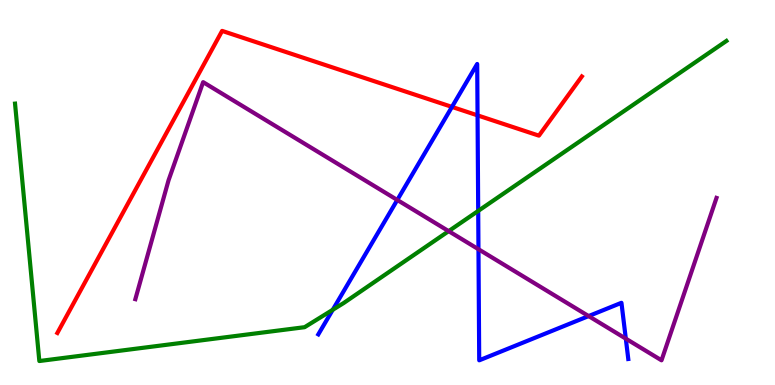[{'lines': ['blue', 'red'], 'intersections': [{'x': 5.83, 'y': 7.22}, {'x': 6.16, 'y': 7.0}]}, {'lines': ['green', 'red'], 'intersections': []}, {'lines': ['purple', 'red'], 'intersections': []}, {'lines': ['blue', 'green'], 'intersections': [{'x': 4.29, 'y': 1.95}, {'x': 6.17, 'y': 4.52}]}, {'lines': ['blue', 'purple'], 'intersections': [{'x': 5.13, 'y': 4.81}, {'x': 6.17, 'y': 3.53}, {'x': 7.6, 'y': 1.79}, {'x': 8.07, 'y': 1.2}]}, {'lines': ['green', 'purple'], 'intersections': [{'x': 5.79, 'y': 4.0}]}]